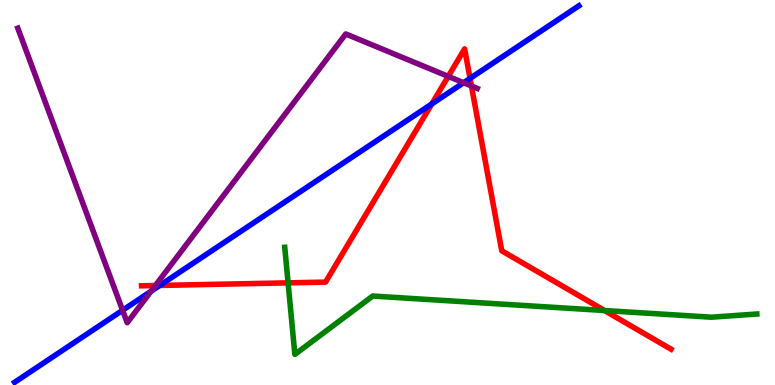[{'lines': ['blue', 'red'], 'intersections': [{'x': 2.06, 'y': 2.59}, {'x': 5.57, 'y': 7.3}, {'x': 6.07, 'y': 7.96}]}, {'lines': ['green', 'red'], 'intersections': [{'x': 3.72, 'y': 2.65}, {'x': 7.8, 'y': 1.93}]}, {'lines': ['purple', 'red'], 'intersections': [{'x': 2.0, 'y': 2.58}, {'x': 5.78, 'y': 8.02}, {'x': 6.08, 'y': 7.77}]}, {'lines': ['blue', 'green'], 'intersections': []}, {'lines': ['blue', 'purple'], 'intersections': [{'x': 1.58, 'y': 1.94}, {'x': 1.95, 'y': 2.43}, {'x': 5.98, 'y': 7.85}]}, {'lines': ['green', 'purple'], 'intersections': []}]